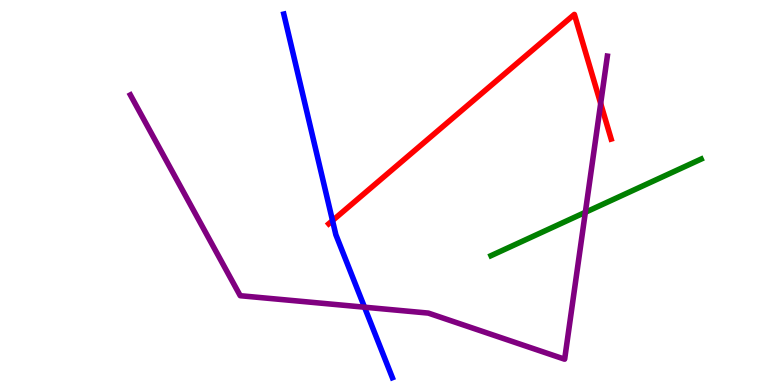[{'lines': ['blue', 'red'], 'intersections': [{'x': 4.29, 'y': 4.27}]}, {'lines': ['green', 'red'], 'intersections': []}, {'lines': ['purple', 'red'], 'intersections': [{'x': 7.75, 'y': 7.31}]}, {'lines': ['blue', 'green'], 'intersections': []}, {'lines': ['blue', 'purple'], 'intersections': [{'x': 4.7, 'y': 2.02}]}, {'lines': ['green', 'purple'], 'intersections': [{'x': 7.55, 'y': 4.49}]}]